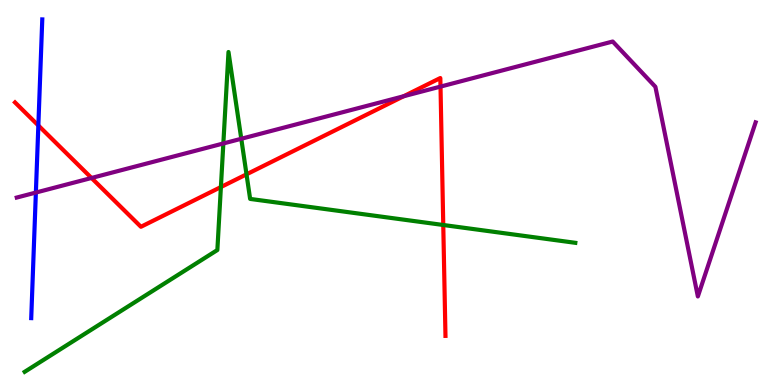[{'lines': ['blue', 'red'], 'intersections': [{'x': 0.495, 'y': 6.74}]}, {'lines': ['green', 'red'], 'intersections': [{'x': 2.85, 'y': 5.14}, {'x': 3.18, 'y': 5.47}, {'x': 5.72, 'y': 4.16}]}, {'lines': ['purple', 'red'], 'intersections': [{'x': 1.18, 'y': 5.38}, {'x': 5.21, 'y': 7.5}, {'x': 5.68, 'y': 7.75}]}, {'lines': ['blue', 'green'], 'intersections': []}, {'lines': ['blue', 'purple'], 'intersections': [{'x': 0.463, 'y': 5.0}]}, {'lines': ['green', 'purple'], 'intersections': [{'x': 2.88, 'y': 6.27}, {'x': 3.11, 'y': 6.4}]}]